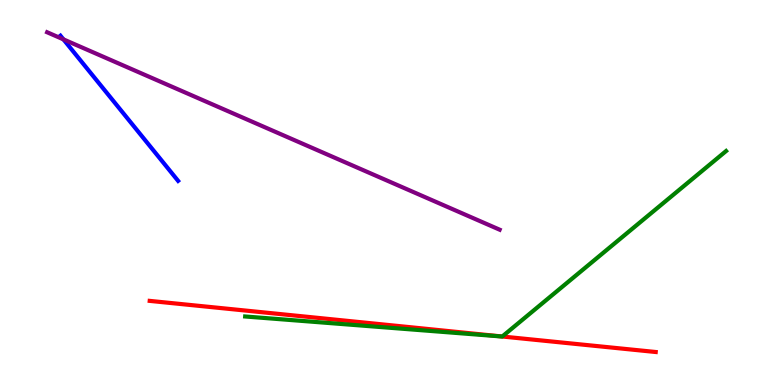[{'lines': ['blue', 'red'], 'intersections': []}, {'lines': ['green', 'red'], 'intersections': [{'x': 6.48, 'y': 1.26}]}, {'lines': ['purple', 'red'], 'intersections': []}, {'lines': ['blue', 'green'], 'intersections': []}, {'lines': ['blue', 'purple'], 'intersections': [{'x': 0.819, 'y': 8.98}]}, {'lines': ['green', 'purple'], 'intersections': []}]